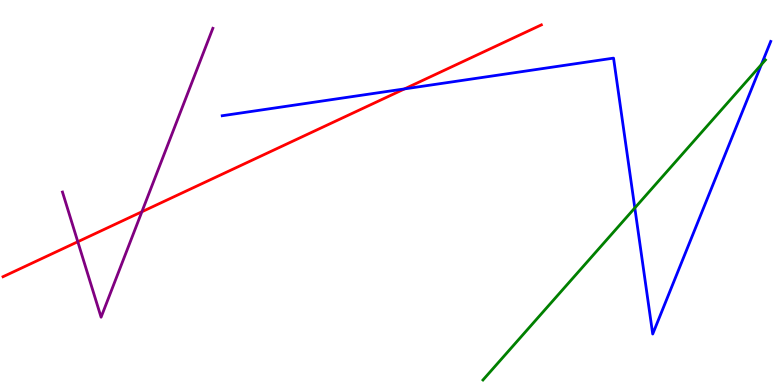[{'lines': ['blue', 'red'], 'intersections': [{'x': 5.22, 'y': 7.69}]}, {'lines': ['green', 'red'], 'intersections': []}, {'lines': ['purple', 'red'], 'intersections': [{'x': 1.0, 'y': 3.72}, {'x': 1.83, 'y': 4.5}]}, {'lines': ['blue', 'green'], 'intersections': [{'x': 8.19, 'y': 4.6}, {'x': 9.82, 'y': 8.32}]}, {'lines': ['blue', 'purple'], 'intersections': []}, {'lines': ['green', 'purple'], 'intersections': []}]